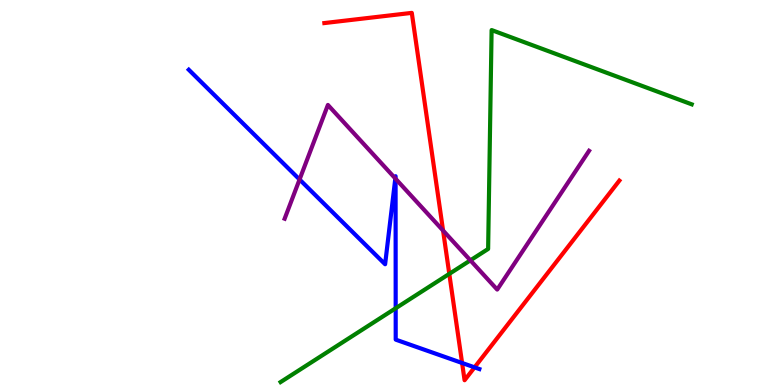[{'lines': ['blue', 'red'], 'intersections': [{'x': 5.96, 'y': 0.572}, {'x': 6.12, 'y': 0.458}]}, {'lines': ['green', 'red'], 'intersections': [{'x': 5.8, 'y': 2.89}]}, {'lines': ['purple', 'red'], 'intersections': [{'x': 5.72, 'y': 4.01}]}, {'lines': ['blue', 'green'], 'intersections': [{'x': 5.11, 'y': 1.99}]}, {'lines': ['blue', 'purple'], 'intersections': [{'x': 3.87, 'y': 5.34}, {'x': 5.1, 'y': 5.36}, {'x': 5.1, 'y': 5.36}]}, {'lines': ['green', 'purple'], 'intersections': [{'x': 6.07, 'y': 3.24}]}]